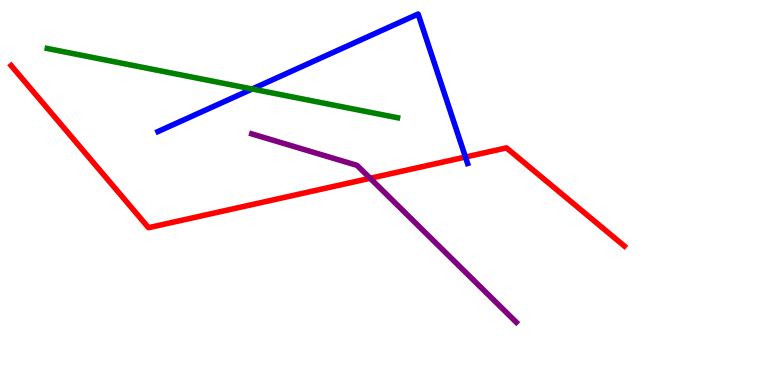[{'lines': ['blue', 'red'], 'intersections': [{'x': 6.01, 'y': 5.92}]}, {'lines': ['green', 'red'], 'intersections': []}, {'lines': ['purple', 'red'], 'intersections': [{'x': 4.78, 'y': 5.37}]}, {'lines': ['blue', 'green'], 'intersections': [{'x': 3.25, 'y': 7.69}]}, {'lines': ['blue', 'purple'], 'intersections': []}, {'lines': ['green', 'purple'], 'intersections': []}]